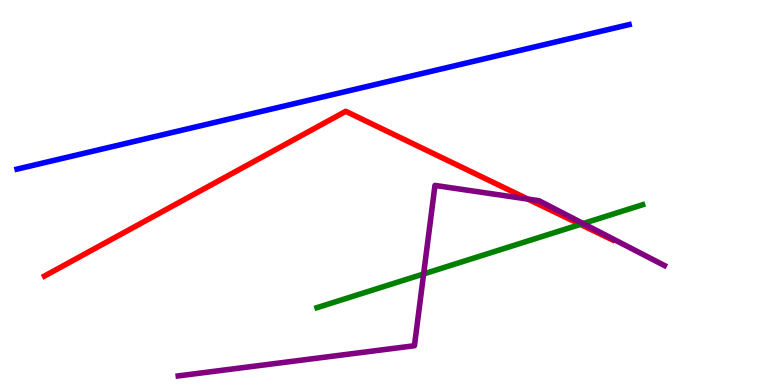[{'lines': ['blue', 'red'], 'intersections': []}, {'lines': ['green', 'red'], 'intersections': [{'x': 7.49, 'y': 4.17}]}, {'lines': ['purple', 'red'], 'intersections': [{'x': 6.81, 'y': 4.83}]}, {'lines': ['blue', 'green'], 'intersections': []}, {'lines': ['blue', 'purple'], 'intersections': []}, {'lines': ['green', 'purple'], 'intersections': [{'x': 5.47, 'y': 2.88}, {'x': 7.52, 'y': 4.19}]}]